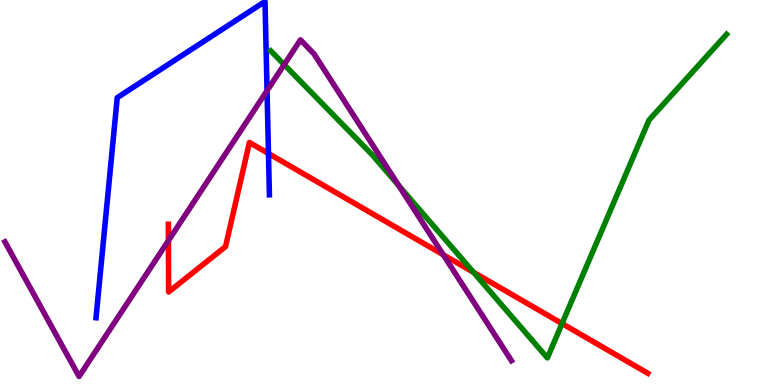[{'lines': ['blue', 'red'], 'intersections': [{'x': 3.46, 'y': 6.01}]}, {'lines': ['green', 'red'], 'intersections': [{'x': 6.11, 'y': 2.93}, {'x': 7.25, 'y': 1.6}]}, {'lines': ['purple', 'red'], 'intersections': [{'x': 2.17, 'y': 3.75}, {'x': 5.72, 'y': 3.38}]}, {'lines': ['blue', 'green'], 'intersections': []}, {'lines': ['blue', 'purple'], 'intersections': [{'x': 3.45, 'y': 7.65}]}, {'lines': ['green', 'purple'], 'intersections': [{'x': 3.67, 'y': 8.32}, {'x': 5.15, 'y': 5.18}]}]